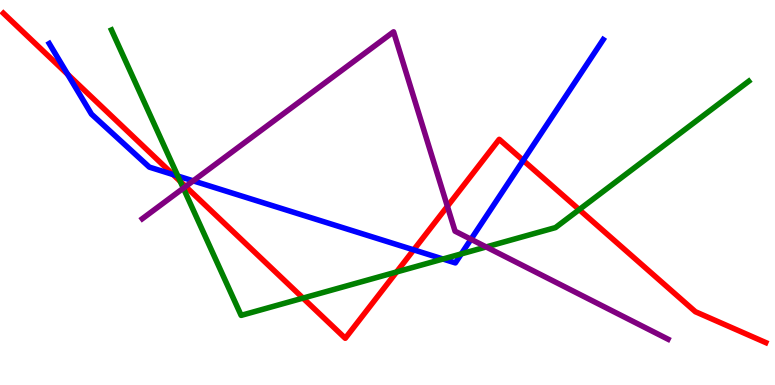[{'lines': ['blue', 'red'], 'intersections': [{'x': 0.873, 'y': 8.07}, {'x': 2.23, 'y': 5.47}, {'x': 5.34, 'y': 3.51}, {'x': 6.75, 'y': 5.83}]}, {'lines': ['green', 'red'], 'intersections': [{'x': 2.33, 'y': 5.29}, {'x': 3.91, 'y': 2.26}, {'x': 5.12, 'y': 2.94}, {'x': 7.47, 'y': 4.56}]}, {'lines': ['purple', 'red'], 'intersections': [{'x': 2.4, 'y': 5.16}, {'x': 5.77, 'y': 4.64}]}, {'lines': ['blue', 'green'], 'intersections': [{'x': 2.29, 'y': 5.43}, {'x': 5.72, 'y': 3.27}, {'x': 5.95, 'y': 3.41}]}, {'lines': ['blue', 'purple'], 'intersections': [{'x': 2.49, 'y': 5.3}, {'x': 6.08, 'y': 3.79}]}, {'lines': ['green', 'purple'], 'intersections': [{'x': 2.37, 'y': 5.11}, {'x': 6.27, 'y': 3.59}]}]